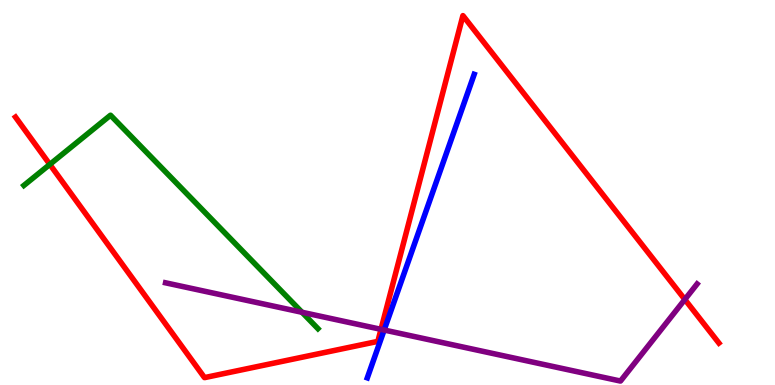[{'lines': ['blue', 'red'], 'intersections': []}, {'lines': ['green', 'red'], 'intersections': [{'x': 0.643, 'y': 5.73}]}, {'lines': ['purple', 'red'], 'intersections': [{'x': 4.92, 'y': 1.45}, {'x': 8.84, 'y': 2.22}]}, {'lines': ['blue', 'green'], 'intersections': []}, {'lines': ['blue', 'purple'], 'intersections': [{'x': 4.96, 'y': 1.43}]}, {'lines': ['green', 'purple'], 'intersections': [{'x': 3.9, 'y': 1.89}]}]